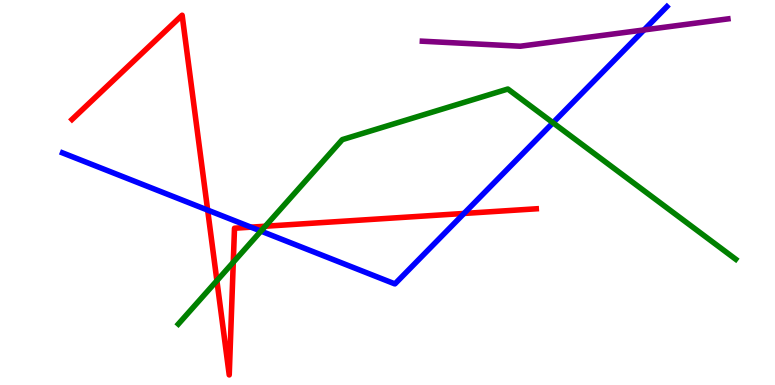[{'lines': ['blue', 'red'], 'intersections': [{'x': 2.68, 'y': 4.54}, {'x': 3.24, 'y': 4.1}, {'x': 5.99, 'y': 4.46}]}, {'lines': ['green', 'red'], 'intersections': [{'x': 2.8, 'y': 2.71}, {'x': 3.01, 'y': 3.19}, {'x': 3.42, 'y': 4.12}]}, {'lines': ['purple', 'red'], 'intersections': []}, {'lines': ['blue', 'green'], 'intersections': [{'x': 3.37, 'y': 4.0}, {'x': 7.14, 'y': 6.81}]}, {'lines': ['blue', 'purple'], 'intersections': [{'x': 8.31, 'y': 9.22}]}, {'lines': ['green', 'purple'], 'intersections': []}]